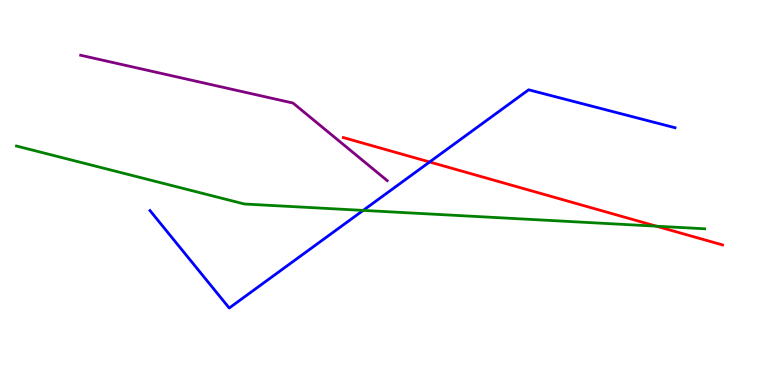[{'lines': ['blue', 'red'], 'intersections': [{'x': 5.54, 'y': 5.79}]}, {'lines': ['green', 'red'], 'intersections': [{'x': 8.47, 'y': 4.12}]}, {'lines': ['purple', 'red'], 'intersections': []}, {'lines': ['blue', 'green'], 'intersections': [{'x': 4.69, 'y': 4.54}]}, {'lines': ['blue', 'purple'], 'intersections': []}, {'lines': ['green', 'purple'], 'intersections': []}]